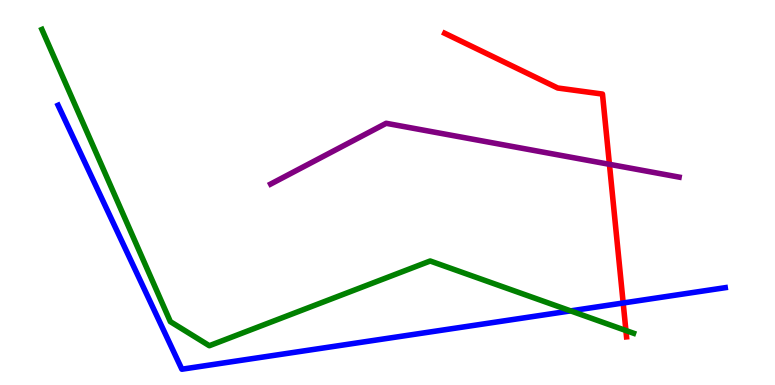[{'lines': ['blue', 'red'], 'intersections': [{'x': 8.04, 'y': 2.13}]}, {'lines': ['green', 'red'], 'intersections': [{'x': 8.08, 'y': 1.42}]}, {'lines': ['purple', 'red'], 'intersections': [{'x': 7.86, 'y': 5.73}]}, {'lines': ['blue', 'green'], 'intersections': [{'x': 7.36, 'y': 1.93}]}, {'lines': ['blue', 'purple'], 'intersections': []}, {'lines': ['green', 'purple'], 'intersections': []}]